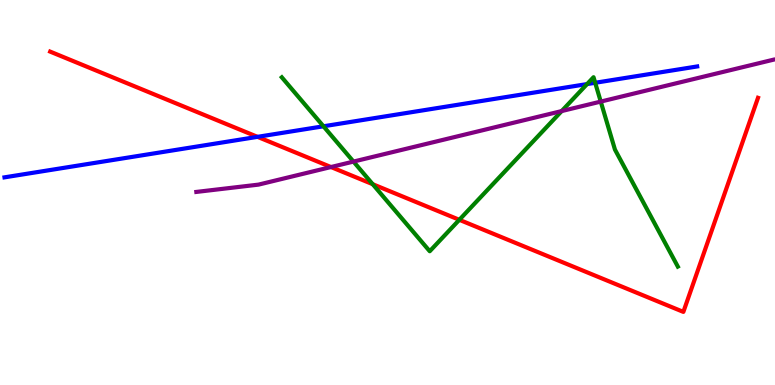[{'lines': ['blue', 'red'], 'intersections': [{'x': 3.32, 'y': 6.45}]}, {'lines': ['green', 'red'], 'intersections': [{'x': 4.81, 'y': 5.22}, {'x': 5.93, 'y': 4.29}]}, {'lines': ['purple', 'red'], 'intersections': [{'x': 4.27, 'y': 5.66}]}, {'lines': ['blue', 'green'], 'intersections': [{'x': 4.17, 'y': 6.72}, {'x': 7.58, 'y': 7.82}, {'x': 7.68, 'y': 7.85}]}, {'lines': ['blue', 'purple'], 'intersections': []}, {'lines': ['green', 'purple'], 'intersections': [{'x': 4.56, 'y': 5.8}, {'x': 7.25, 'y': 7.12}, {'x': 7.75, 'y': 7.36}]}]